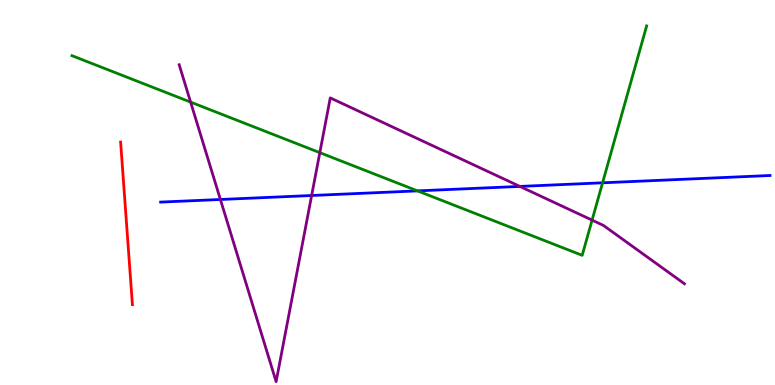[{'lines': ['blue', 'red'], 'intersections': []}, {'lines': ['green', 'red'], 'intersections': []}, {'lines': ['purple', 'red'], 'intersections': []}, {'lines': ['blue', 'green'], 'intersections': [{'x': 5.39, 'y': 5.04}, {'x': 7.78, 'y': 5.25}]}, {'lines': ['blue', 'purple'], 'intersections': [{'x': 2.84, 'y': 4.82}, {'x': 4.02, 'y': 4.92}, {'x': 6.71, 'y': 5.16}]}, {'lines': ['green', 'purple'], 'intersections': [{'x': 2.46, 'y': 7.35}, {'x': 4.13, 'y': 6.03}, {'x': 7.64, 'y': 4.28}]}]